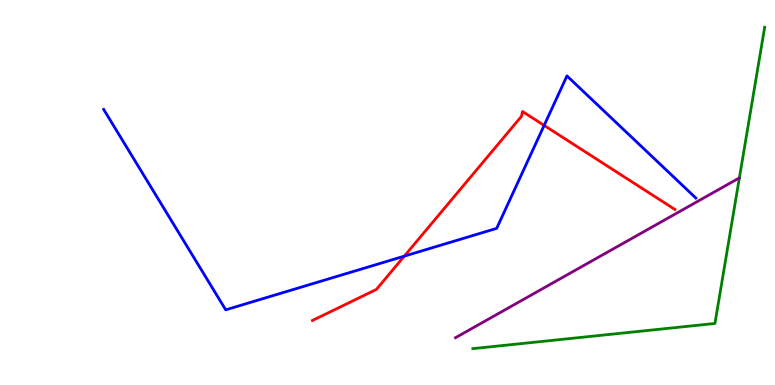[{'lines': ['blue', 'red'], 'intersections': [{'x': 5.22, 'y': 3.35}, {'x': 7.02, 'y': 6.74}]}, {'lines': ['green', 'red'], 'intersections': []}, {'lines': ['purple', 'red'], 'intersections': []}, {'lines': ['blue', 'green'], 'intersections': []}, {'lines': ['blue', 'purple'], 'intersections': []}, {'lines': ['green', 'purple'], 'intersections': []}]